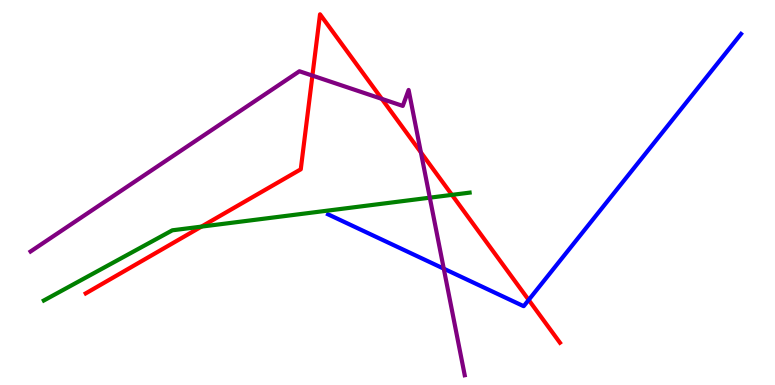[{'lines': ['blue', 'red'], 'intersections': [{'x': 6.82, 'y': 2.21}]}, {'lines': ['green', 'red'], 'intersections': [{'x': 2.6, 'y': 4.11}, {'x': 5.83, 'y': 4.94}]}, {'lines': ['purple', 'red'], 'intersections': [{'x': 4.03, 'y': 8.04}, {'x': 4.93, 'y': 7.43}, {'x': 5.43, 'y': 6.04}]}, {'lines': ['blue', 'green'], 'intersections': []}, {'lines': ['blue', 'purple'], 'intersections': [{'x': 5.73, 'y': 3.02}]}, {'lines': ['green', 'purple'], 'intersections': [{'x': 5.55, 'y': 4.87}]}]